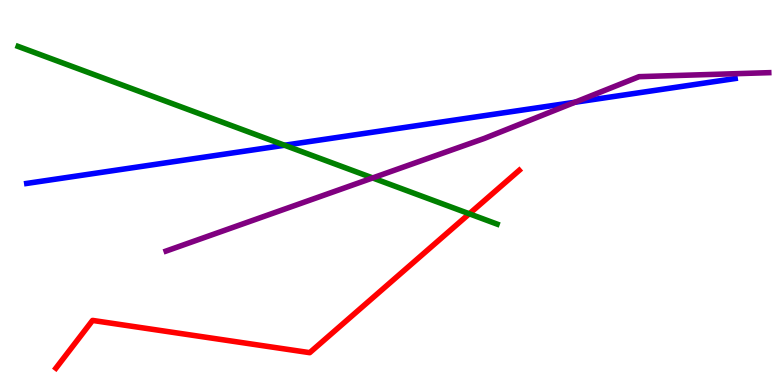[{'lines': ['blue', 'red'], 'intersections': []}, {'lines': ['green', 'red'], 'intersections': [{'x': 6.06, 'y': 4.45}]}, {'lines': ['purple', 'red'], 'intersections': []}, {'lines': ['blue', 'green'], 'intersections': [{'x': 3.67, 'y': 6.23}]}, {'lines': ['blue', 'purple'], 'intersections': [{'x': 7.42, 'y': 7.34}]}, {'lines': ['green', 'purple'], 'intersections': [{'x': 4.81, 'y': 5.38}]}]